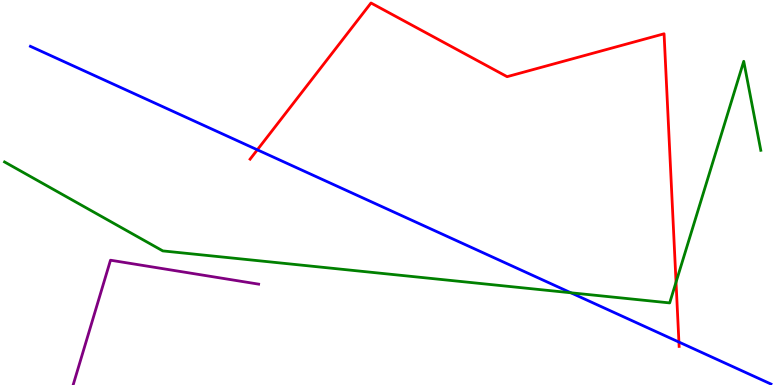[{'lines': ['blue', 'red'], 'intersections': [{'x': 3.32, 'y': 6.11}, {'x': 8.76, 'y': 1.12}]}, {'lines': ['green', 'red'], 'intersections': [{'x': 8.72, 'y': 2.67}]}, {'lines': ['purple', 'red'], 'intersections': []}, {'lines': ['blue', 'green'], 'intersections': [{'x': 7.37, 'y': 2.4}]}, {'lines': ['blue', 'purple'], 'intersections': []}, {'lines': ['green', 'purple'], 'intersections': []}]